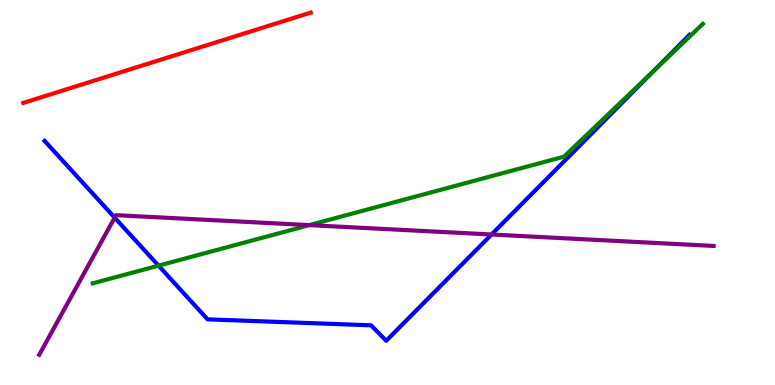[{'lines': ['blue', 'red'], 'intersections': []}, {'lines': ['green', 'red'], 'intersections': []}, {'lines': ['purple', 'red'], 'intersections': []}, {'lines': ['blue', 'green'], 'intersections': [{'x': 2.05, 'y': 3.1}, {'x': 8.44, 'y': 8.18}]}, {'lines': ['blue', 'purple'], 'intersections': [{'x': 1.48, 'y': 4.35}, {'x': 6.34, 'y': 3.91}]}, {'lines': ['green', 'purple'], 'intersections': [{'x': 3.99, 'y': 4.15}]}]